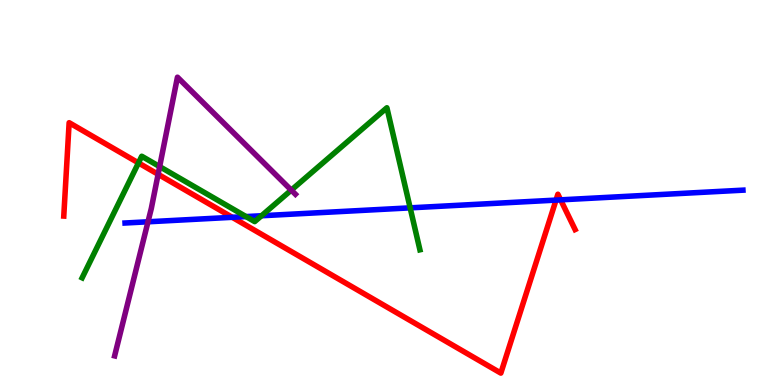[{'lines': ['blue', 'red'], 'intersections': [{'x': 3.0, 'y': 4.36}, {'x': 7.17, 'y': 4.8}, {'x': 7.23, 'y': 4.81}]}, {'lines': ['green', 'red'], 'intersections': [{'x': 1.79, 'y': 5.77}]}, {'lines': ['purple', 'red'], 'intersections': [{'x': 2.04, 'y': 5.47}]}, {'lines': ['blue', 'green'], 'intersections': [{'x': 3.17, 'y': 4.37}, {'x': 3.37, 'y': 4.4}, {'x': 5.29, 'y': 4.6}]}, {'lines': ['blue', 'purple'], 'intersections': [{'x': 1.91, 'y': 4.24}]}, {'lines': ['green', 'purple'], 'intersections': [{'x': 2.06, 'y': 5.67}, {'x': 3.76, 'y': 5.06}]}]